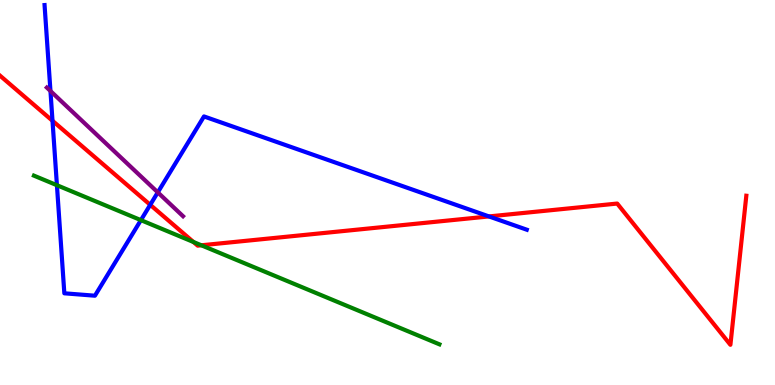[{'lines': ['blue', 'red'], 'intersections': [{'x': 0.677, 'y': 6.86}, {'x': 1.94, 'y': 4.68}, {'x': 6.31, 'y': 4.38}]}, {'lines': ['green', 'red'], 'intersections': [{'x': 2.5, 'y': 3.71}, {'x': 2.6, 'y': 3.63}]}, {'lines': ['purple', 'red'], 'intersections': []}, {'lines': ['blue', 'green'], 'intersections': [{'x': 0.734, 'y': 5.19}, {'x': 1.82, 'y': 4.28}]}, {'lines': ['blue', 'purple'], 'intersections': [{'x': 0.651, 'y': 7.64}, {'x': 2.04, 'y': 5.0}]}, {'lines': ['green', 'purple'], 'intersections': []}]